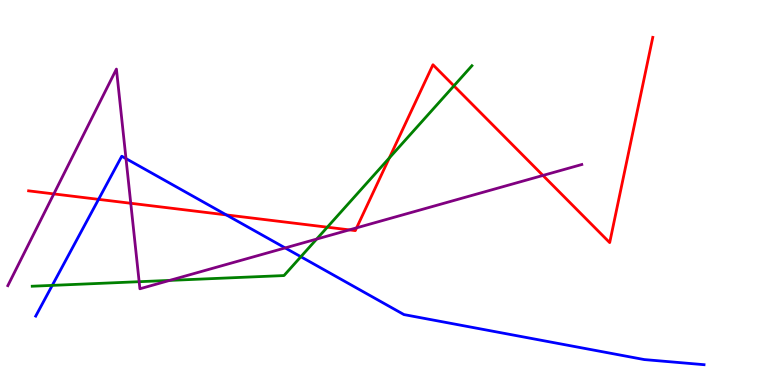[{'lines': ['blue', 'red'], 'intersections': [{'x': 1.27, 'y': 4.82}, {'x': 2.92, 'y': 4.42}]}, {'lines': ['green', 'red'], 'intersections': [{'x': 4.22, 'y': 4.1}, {'x': 5.02, 'y': 5.9}, {'x': 5.86, 'y': 7.77}]}, {'lines': ['purple', 'red'], 'intersections': [{'x': 0.695, 'y': 4.96}, {'x': 1.69, 'y': 4.72}, {'x': 4.51, 'y': 4.03}, {'x': 4.6, 'y': 4.08}, {'x': 7.01, 'y': 5.44}]}, {'lines': ['blue', 'green'], 'intersections': [{'x': 0.674, 'y': 2.59}, {'x': 3.88, 'y': 3.33}]}, {'lines': ['blue', 'purple'], 'intersections': [{'x': 1.63, 'y': 5.88}, {'x': 3.68, 'y': 3.56}]}, {'lines': ['green', 'purple'], 'intersections': [{'x': 1.8, 'y': 2.68}, {'x': 2.19, 'y': 2.72}, {'x': 4.09, 'y': 3.79}]}]